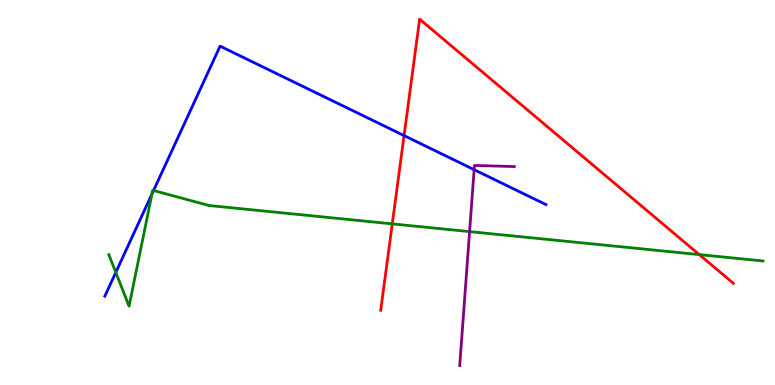[{'lines': ['blue', 'red'], 'intersections': [{'x': 5.21, 'y': 6.48}]}, {'lines': ['green', 'red'], 'intersections': [{'x': 5.06, 'y': 4.19}, {'x': 9.02, 'y': 3.39}]}, {'lines': ['purple', 'red'], 'intersections': []}, {'lines': ['blue', 'green'], 'intersections': [{'x': 1.49, 'y': 2.92}, {'x': 1.96, 'y': 4.96}, {'x': 1.98, 'y': 5.05}]}, {'lines': ['blue', 'purple'], 'intersections': [{'x': 6.12, 'y': 5.59}]}, {'lines': ['green', 'purple'], 'intersections': [{'x': 6.06, 'y': 3.98}]}]